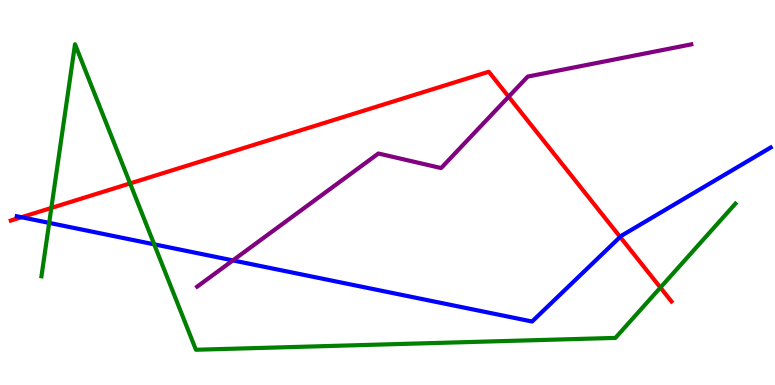[{'lines': ['blue', 'red'], 'intersections': [{'x': 0.277, 'y': 4.36}, {'x': 8.0, 'y': 3.85}]}, {'lines': ['green', 'red'], 'intersections': [{'x': 0.663, 'y': 4.6}, {'x': 1.68, 'y': 5.24}, {'x': 8.52, 'y': 2.53}]}, {'lines': ['purple', 'red'], 'intersections': [{'x': 6.56, 'y': 7.49}]}, {'lines': ['blue', 'green'], 'intersections': [{'x': 0.635, 'y': 4.21}, {'x': 1.99, 'y': 3.65}]}, {'lines': ['blue', 'purple'], 'intersections': [{'x': 3.0, 'y': 3.24}]}, {'lines': ['green', 'purple'], 'intersections': []}]